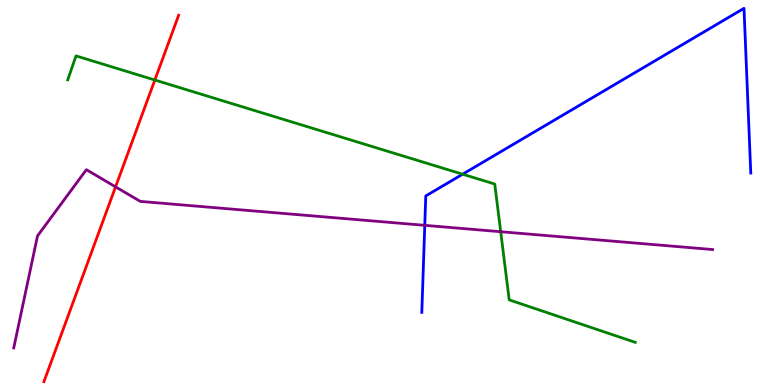[{'lines': ['blue', 'red'], 'intersections': []}, {'lines': ['green', 'red'], 'intersections': [{'x': 2.0, 'y': 7.92}]}, {'lines': ['purple', 'red'], 'intersections': [{'x': 1.49, 'y': 5.15}]}, {'lines': ['blue', 'green'], 'intersections': [{'x': 5.97, 'y': 5.48}]}, {'lines': ['blue', 'purple'], 'intersections': [{'x': 5.48, 'y': 4.15}]}, {'lines': ['green', 'purple'], 'intersections': [{'x': 6.46, 'y': 3.98}]}]